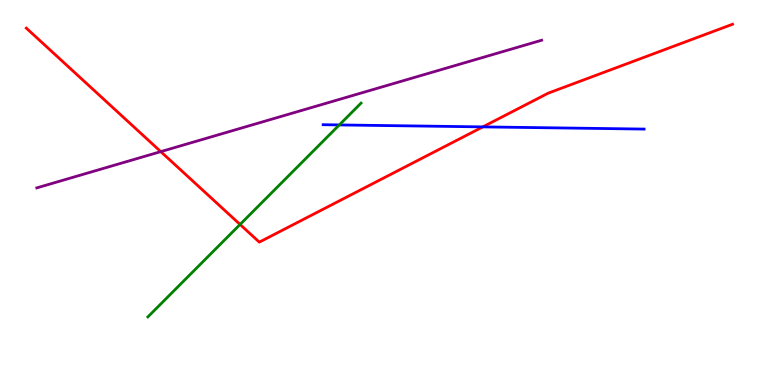[{'lines': ['blue', 'red'], 'intersections': [{'x': 6.23, 'y': 6.7}]}, {'lines': ['green', 'red'], 'intersections': [{'x': 3.1, 'y': 4.17}]}, {'lines': ['purple', 'red'], 'intersections': [{'x': 2.07, 'y': 6.06}]}, {'lines': ['blue', 'green'], 'intersections': [{'x': 4.38, 'y': 6.76}]}, {'lines': ['blue', 'purple'], 'intersections': []}, {'lines': ['green', 'purple'], 'intersections': []}]